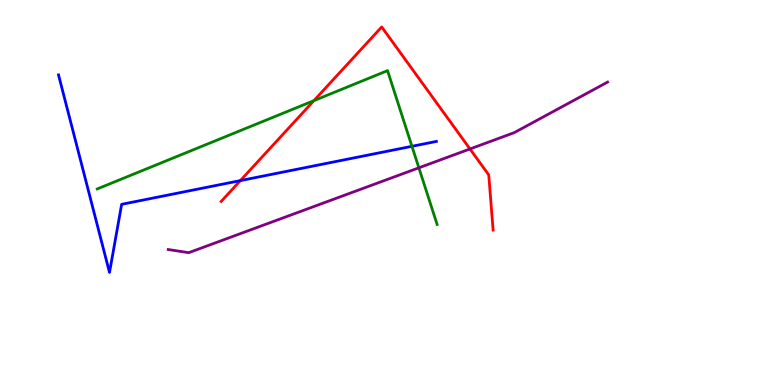[{'lines': ['blue', 'red'], 'intersections': [{'x': 3.1, 'y': 5.31}]}, {'lines': ['green', 'red'], 'intersections': [{'x': 4.05, 'y': 7.39}]}, {'lines': ['purple', 'red'], 'intersections': [{'x': 6.06, 'y': 6.13}]}, {'lines': ['blue', 'green'], 'intersections': [{'x': 5.32, 'y': 6.2}]}, {'lines': ['blue', 'purple'], 'intersections': []}, {'lines': ['green', 'purple'], 'intersections': [{'x': 5.4, 'y': 5.64}]}]